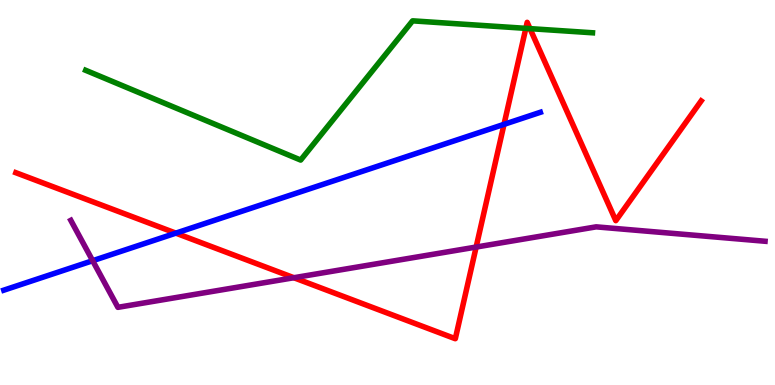[{'lines': ['blue', 'red'], 'intersections': [{'x': 2.27, 'y': 3.94}, {'x': 6.5, 'y': 6.77}]}, {'lines': ['green', 'red'], 'intersections': [{'x': 6.78, 'y': 9.26}, {'x': 6.84, 'y': 9.26}]}, {'lines': ['purple', 'red'], 'intersections': [{'x': 3.79, 'y': 2.79}, {'x': 6.14, 'y': 3.58}]}, {'lines': ['blue', 'green'], 'intersections': []}, {'lines': ['blue', 'purple'], 'intersections': [{'x': 1.2, 'y': 3.23}]}, {'lines': ['green', 'purple'], 'intersections': []}]